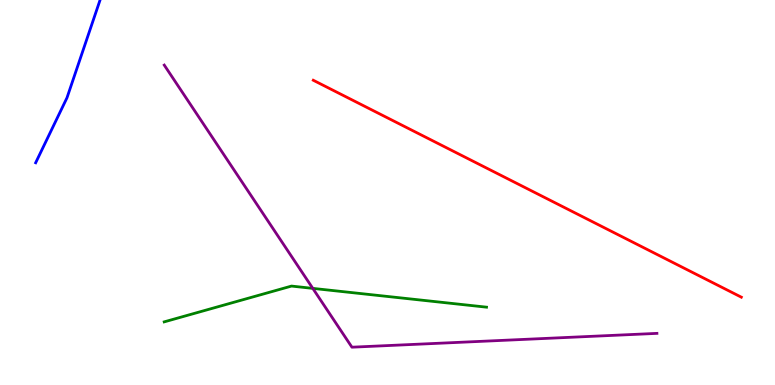[{'lines': ['blue', 'red'], 'intersections': []}, {'lines': ['green', 'red'], 'intersections': []}, {'lines': ['purple', 'red'], 'intersections': []}, {'lines': ['blue', 'green'], 'intersections': []}, {'lines': ['blue', 'purple'], 'intersections': []}, {'lines': ['green', 'purple'], 'intersections': [{'x': 4.04, 'y': 2.51}]}]